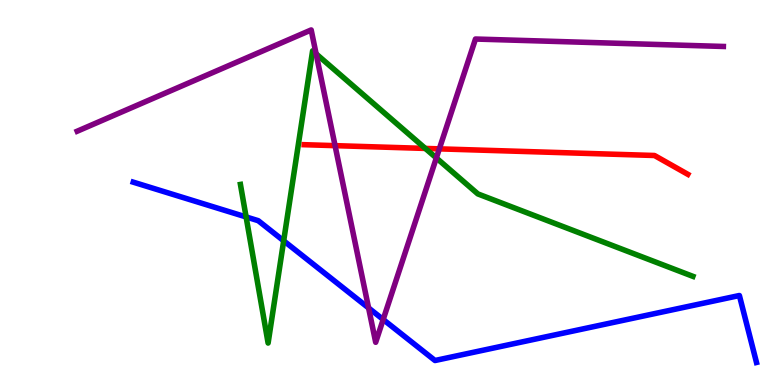[{'lines': ['blue', 'red'], 'intersections': []}, {'lines': ['green', 'red'], 'intersections': [{'x': 5.49, 'y': 6.14}]}, {'lines': ['purple', 'red'], 'intersections': [{'x': 4.32, 'y': 6.22}, {'x': 5.67, 'y': 6.13}]}, {'lines': ['blue', 'green'], 'intersections': [{'x': 3.18, 'y': 4.37}, {'x': 3.66, 'y': 3.75}]}, {'lines': ['blue', 'purple'], 'intersections': [{'x': 4.76, 'y': 2.0}, {'x': 4.94, 'y': 1.7}]}, {'lines': ['green', 'purple'], 'intersections': [{'x': 4.08, 'y': 8.6}, {'x': 5.63, 'y': 5.9}]}]